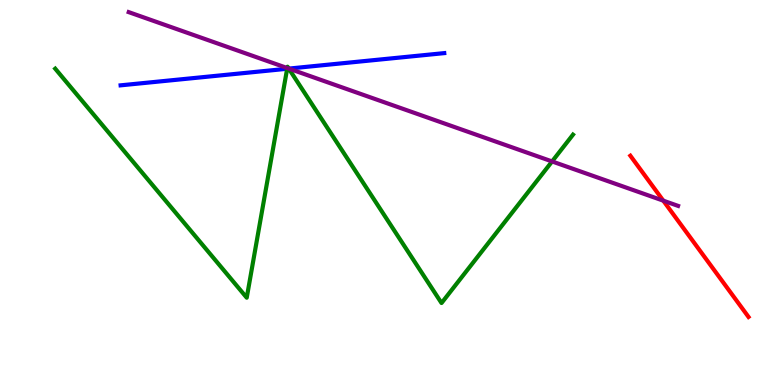[{'lines': ['blue', 'red'], 'intersections': []}, {'lines': ['green', 'red'], 'intersections': []}, {'lines': ['purple', 'red'], 'intersections': [{'x': 8.56, 'y': 4.79}]}, {'lines': ['blue', 'green'], 'intersections': [{'x': 3.71, 'y': 8.21}, {'x': 3.73, 'y': 8.22}]}, {'lines': ['blue', 'purple'], 'intersections': [{'x': 3.73, 'y': 8.22}]}, {'lines': ['green', 'purple'], 'intersections': [{'x': 3.71, 'y': 8.23}, {'x': 3.73, 'y': 8.22}, {'x': 7.12, 'y': 5.81}]}]